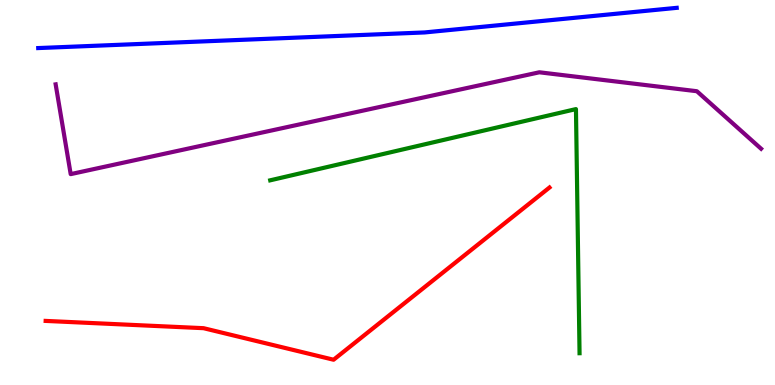[{'lines': ['blue', 'red'], 'intersections': []}, {'lines': ['green', 'red'], 'intersections': []}, {'lines': ['purple', 'red'], 'intersections': []}, {'lines': ['blue', 'green'], 'intersections': []}, {'lines': ['blue', 'purple'], 'intersections': []}, {'lines': ['green', 'purple'], 'intersections': []}]